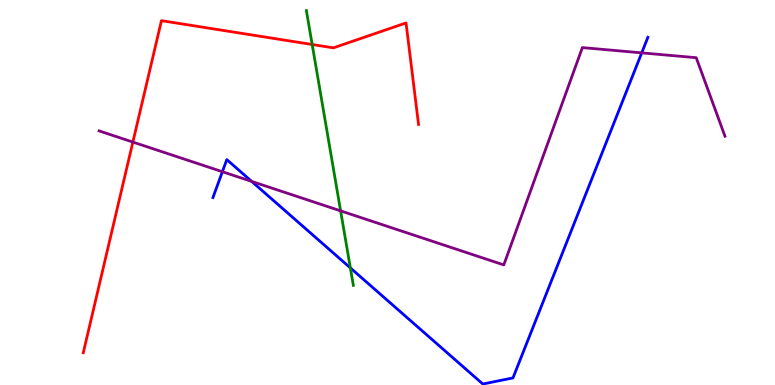[{'lines': ['blue', 'red'], 'intersections': []}, {'lines': ['green', 'red'], 'intersections': [{'x': 4.03, 'y': 8.84}]}, {'lines': ['purple', 'red'], 'intersections': [{'x': 1.71, 'y': 6.31}]}, {'lines': ['blue', 'green'], 'intersections': [{'x': 4.52, 'y': 3.04}]}, {'lines': ['blue', 'purple'], 'intersections': [{'x': 2.87, 'y': 5.54}, {'x': 3.25, 'y': 5.29}, {'x': 8.28, 'y': 8.63}]}, {'lines': ['green', 'purple'], 'intersections': [{'x': 4.4, 'y': 4.52}]}]